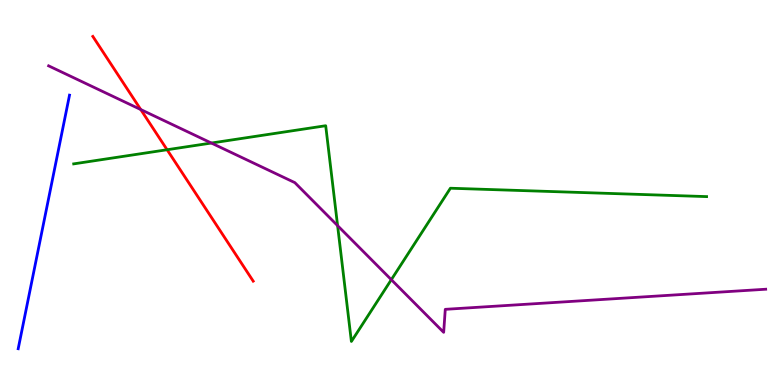[{'lines': ['blue', 'red'], 'intersections': []}, {'lines': ['green', 'red'], 'intersections': [{'x': 2.16, 'y': 6.11}]}, {'lines': ['purple', 'red'], 'intersections': [{'x': 1.82, 'y': 7.15}]}, {'lines': ['blue', 'green'], 'intersections': []}, {'lines': ['blue', 'purple'], 'intersections': []}, {'lines': ['green', 'purple'], 'intersections': [{'x': 2.73, 'y': 6.28}, {'x': 4.36, 'y': 4.14}, {'x': 5.05, 'y': 2.74}]}]